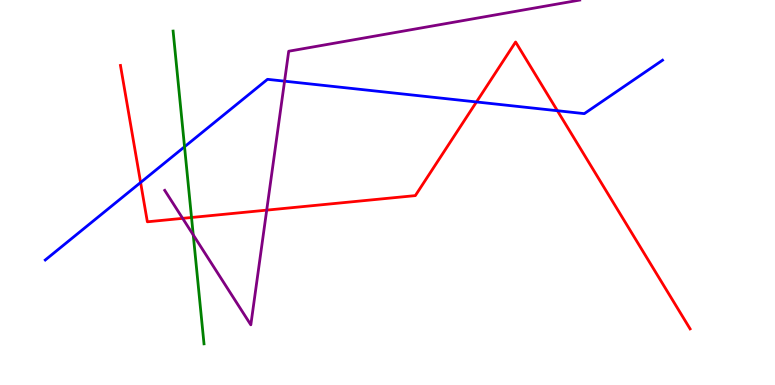[{'lines': ['blue', 'red'], 'intersections': [{'x': 1.81, 'y': 5.26}, {'x': 6.15, 'y': 7.35}, {'x': 7.19, 'y': 7.12}]}, {'lines': ['green', 'red'], 'intersections': [{'x': 2.47, 'y': 4.35}]}, {'lines': ['purple', 'red'], 'intersections': [{'x': 2.36, 'y': 4.33}, {'x': 3.44, 'y': 4.54}]}, {'lines': ['blue', 'green'], 'intersections': [{'x': 2.38, 'y': 6.19}]}, {'lines': ['blue', 'purple'], 'intersections': [{'x': 3.67, 'y': 7.89}]}, {'lines': ['green', 'purple'], 'intersections': [{'x': 2.49, 'y': 3.9}]}]